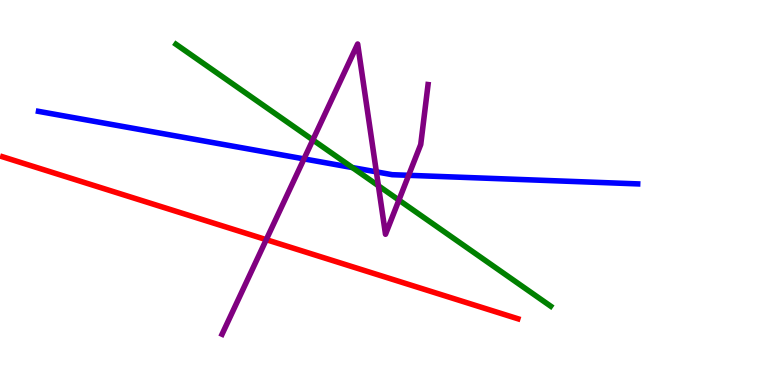[{'lines': ['blue', 'red'], 'intersections': []}, {'lines': ['green', 'red'], 'intersections': []}, {'lines': ['purple', 'red'], 'intersections': [{'x': 3.44, 'y': 3.77}]}, {'lines': ['blue', 'green'], 'intersections': [{'x': 4.55, 'y': 5.65}]}, {'lines': ['blue', 'purple'], 'intersections': [{'x': 3.92, 'y': 5.87}, {'x': 4.86, 'y': 5.54}, {'x': 5.27, 'y': 5.45}]}, {'lines': ['green', 'purple'], 'intersections': [{'x': 4.04, 'y': 6.37}, {'x': 4.88, 'y': 5.18}, {'x': 5.15, 'y': 4.8}]}]